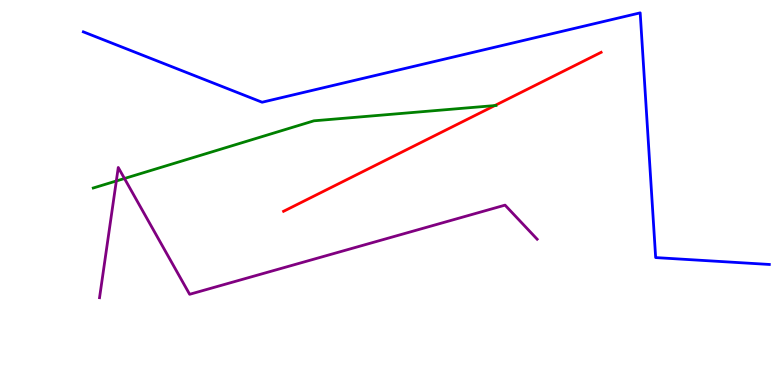[{'lines': ['blue', 'red'], 'intersections': []}, {'lines': ['green', 'red'], 'intersections': [{'x': 6.38, 'y': 7.26}]}, {'lines': ['purple', 'red'], 'intersections': []}, {'lines': ['blue', 'green'], 'intersections': []}, {'lines': ['blue', 'purple'], 'intersections': []}, {'lines': ['green', 'purple'], 'intersections': [{'x': 1.5, 'y': 5.3}, {'x': 1.61, 'y': 5.36}]}]